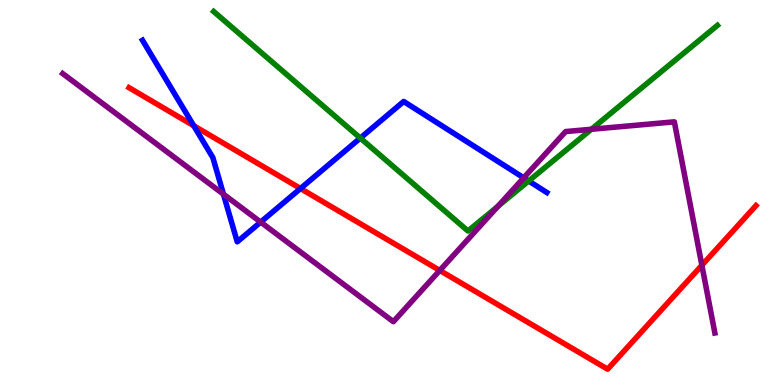[{'lines': ['blue', 'red'], 'intersections': [{'x': 2.5, 'y': 6.73}, {'x': 3.88, 'y': 5.1}]}, {'lines': ['green', 'red'], 'intersections': []}, {'lines': ['purple', 'red'], 'intersections': [{'x': 5.67, 'y': 2.98}, {'x': 9.06, 'y': 3.11}]}, {'lines': ['blue', 'green'], 'intersections': [{'x': 4.65, 'y': 6.41}, {'x': 6.82, 'y': 5.3}]}, {'lines': ['blue', 'purple'], 'intersections': [{'x': 2.88, 'y': 4.96}, {'x': 3.36, 'y': 4.23}, {'x': 6.76, 'y': 5.38}]}, {'lines': ['green', 'purple'], 'intersections': [{'x': 6.42, 'y': 4.64}, {'x': 7.63, 'y': 6.64}]}]